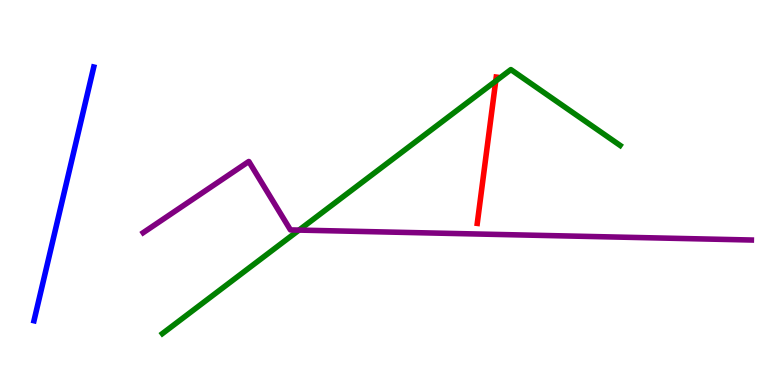[{'lines': ['blue', 'red'], 'intersections': []}, {'lines': ['green', 'red'], 'intersections': [{'x': 6.4, 'y': 7.89}]}, {'lines': ['purple', 'red'], 'intersections': []}, {'lines': ['blue', 'green'], 'intersections': []}, {'lines': ['blue', 'purple'], 'intersections': []}, {'lines': ['green', 'purple'], 'intersections': [{'x': 3.86, 'y': 4.02}]}]